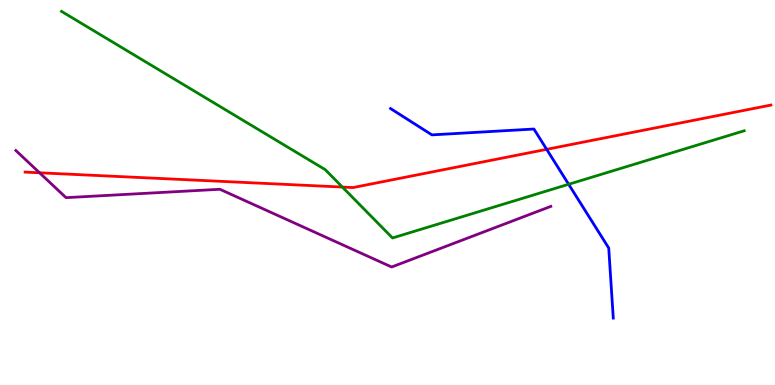[{'lines': ['blue', 'red'], 'intersections': [{'x': 7.05, 'y': 6.12}]}, {'lines': ['green', 'red'], 'intersections': [{'x': 4.42, 'y': 5.14}]}, {'lines': ['purple', 'red'], 'intersections': [{'x': 0.51, 'y': 5.51}]}, {'lines': ['blue', 'green'], 'intersections': [{'x': 7.34, 'y': 5.21}]}, {'lines': ['blue', 'purple'], 'intersections': []}, {'lines': ['green', 'purple'], 'intersections': []}]